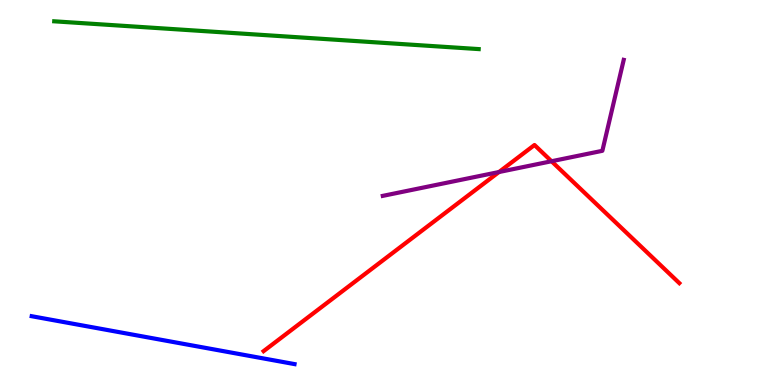[{'lines': ['blue', 'red'], 'intersections': []}, {'lines': ['green', 'red'], 'intersections': []}, {'lines': ['purple', 'red'], 'intersections': [{'x': 6.44, 'y': 5.53}, {'x': 7.12, 'y': 5.81}]}, {'lines': ['blue', 'green'], 'intersections': []}, {'lines': ['blue', 'purple'], 'intersections': []}, {'lines': ['green', 'purple'], 'intersections': []}]